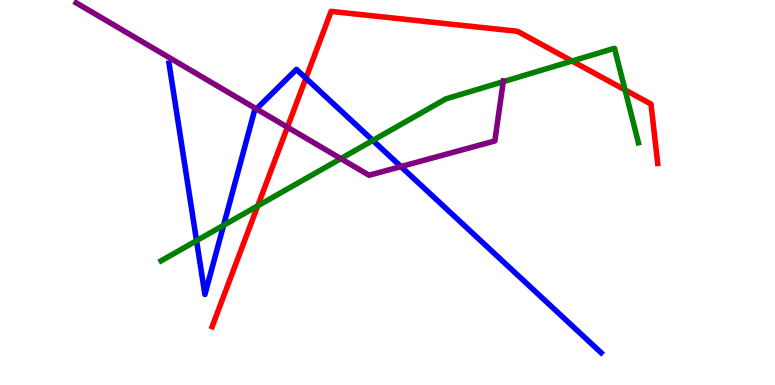[{'lines': ['blue', 'red'], 'intersections': [{'x': 3.95, 'y': 7.97}]}, {'lines': ['green', 'red'], 'intersections': [{'x': 3.33, 'y': 4.65}, {'x': 7.38, 'y': 8.41}, {'x': 8.06, 'y': 7.67}]}, {'lines': ['purple', 'red'], 'intersections': [{'x': 3.71, 'y': 6.7}]}, {'lines': ['blue', 'green'], 'intersections': [{'x': 2.54, 'y': 3.75}, {'x': 2.88, 'y': 4.15}, {'x': 4.81, 'y': 6.35}]}, {'lines': ['blue', 'purple'], 'intersections': [{'x': 3.31, 'y': 7.17}, {'x': 5.17, 'y': 5.67}]}, {'lines': ['green', 'purple'], 'intersections': [{'x': 4.4, 'y': 5.88}, {'x': 6.49, 'y': 7.88}]}]